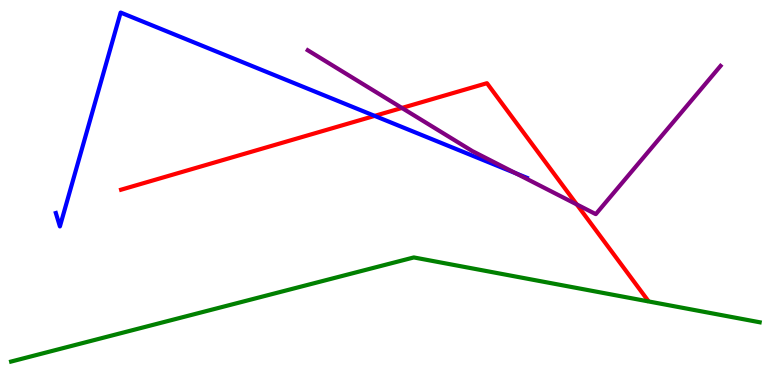[{'lines': ['blue', 'red'], 'intersections': [{'x': 4.83, 'y': 6.99}]}, {'lines': ['green', 'red'], 'intersections': []}, {'lines': ['purple', 'red'], 'intersections': [{'x': 5.19, 'y': 7.2}, {'x': 7.44, 'y': 4.69}]}, {'lines': ['blue', 'green'], 'intersections': []}, {'lines': ['blue', 'purple'], 'intersections': [{'x': 6.66, 'y': 5.5}]}, {'lines': ['green', 'purple'], 'intersections': []}]